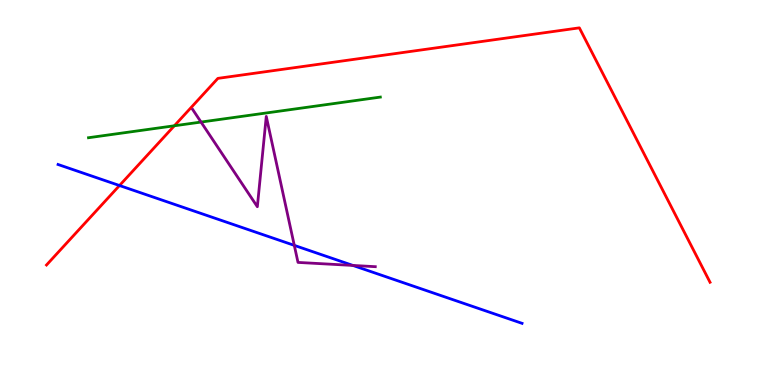[{'lines': ['blue', 'red'], 'intersections': [{'x': 1.54, 'y': 5.18}]}, {'lines': ['green', 'red'], 'intersections': [{'x': 2.25, 'y': 6.73}]}, {'lines': ['purple', 'red'], 'intersections': []}, {'lines': ['blue', 'green'], 'intersections': []}, {'lines': ['blue', 'purple'], 'intersections': [{'x': 3.8, 'y': 3.63}, {'x': 4.55, 'y': 3.11}]}, {'lines': ['green', 'purple'], 'intersections': [{'x': 2.59, 'y': 6.83}]}]